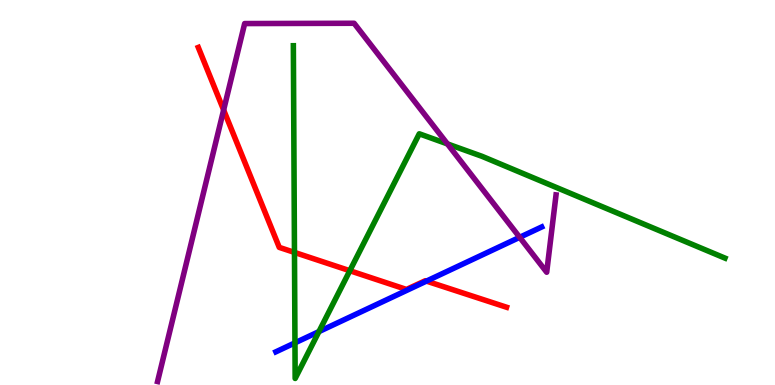[{'lines': ['blue', 'red'], 'intersections': [{'x': 5.5, 'y': 2.7}]}, {'lines': ['green', 'red'], 'intersections': [{'x': 3.8, 'y': 3.44}, {'x': 4.51, 'y': 2.97}]}, {'lines': ['purple', 'red'], 'intersections': [{'x': 2.89, 'y': 7.14}]}, {'lines': ['blue', 'green'], 'intersections': [{'x': 3.81, 'y': 1.09}, {'x': 4.12, 'y': 1.39}]}, {'lines': ['blue', 'purple'], 'intersections': [{'x': 6.71, 'y': 3.84}]}, {'lines': ['green', 'purple'], 'intersections': [{'x': 5.77, 'y': 6.26}]}]